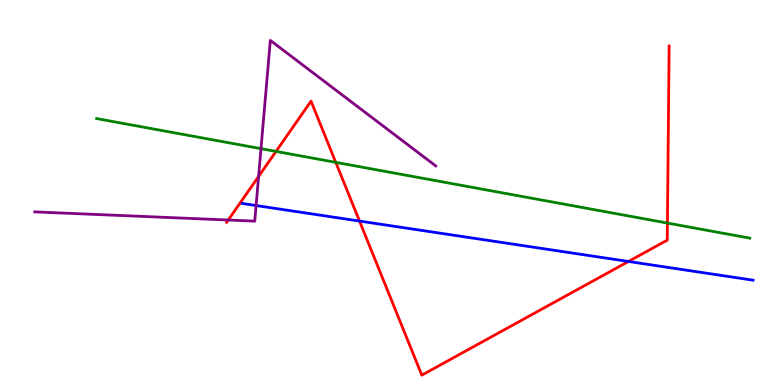[{'lines': ['blue', 'red'], 'intersections': [{'x': 4.64, 'y': 4.26}, {'x': 8.11, 'y': 3.21}]}, {'lines': ['green', 'red'], 'intersections': [{'x': 3.56, 'y': 6.07}, {'x': 4.33, 'y': 5.78}, {'x': 8.61, 'y': 4.21}]}, {'lines': ['purple', 'red'], 'intersections': [{'x': 2.95, 'y': 4.29}, {'x': 3.34, 'y': 5.42}]}, {'lines': ['blue', 'green'], 'intersections': []}, {'lines': ['blue', 'purple'], 'intersections': [{'x': 3.3, 'y': 4.66}]}, {'lines': ['green', 'purple'], 'intersections': [{'x': 3.37, 'y': 6.14}]}]